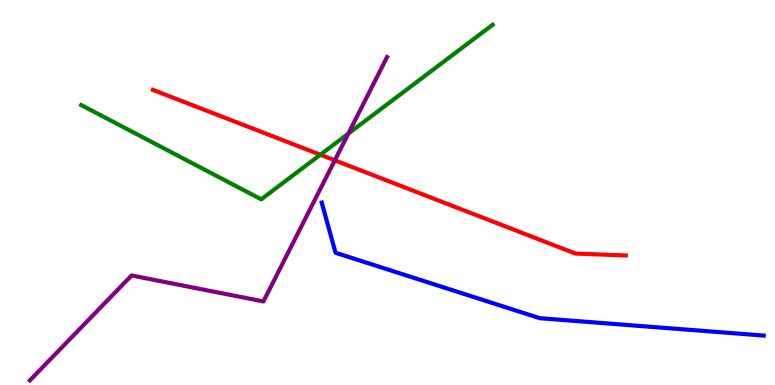[{'lines': ['blue', 'red'], 'intersections': []}, {'lines': ['green', 'red'], 'intersections': [{'x': 4.13, 'y': 5.98}]}, {'lines': ['purple', 'red'], 'intersections': [{'x': 4.32, 'y': 5.84}]}, {'lines': ['blue', 'green'], 'intersections': []}, {'lines': ['blue', 'purple'], 'intersections': []}, {'lines': ['green', 'purple'], 'intersections': [{'x': 4.49, 'y': 6.53}]}]